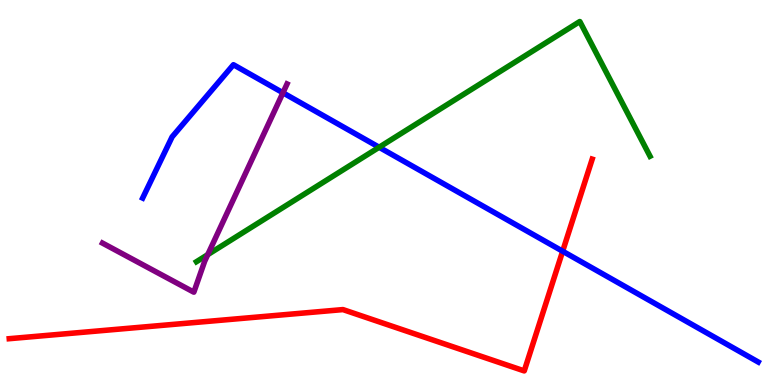[{'lines': ['blue', 'red'], 'intersections': [{'x': 7.26, 'y': 3.47}]}, {'lines': ['green', 'red'], 'intersections': []}, {'lines': ['purple', 'red'], 'intersections': []}, {'lines': ['blue', 'green'], 'intersections': [{'x': 4.89, 'y': 6.18}]}, {'lines': ['blue', 'purple'], 'intersections': [{'x': 3.65, 'y': 7.59}]}, {'lines': ['green', 'purple'], 'intersections': [{'x': 2.68, 'y': 3.39}]}]